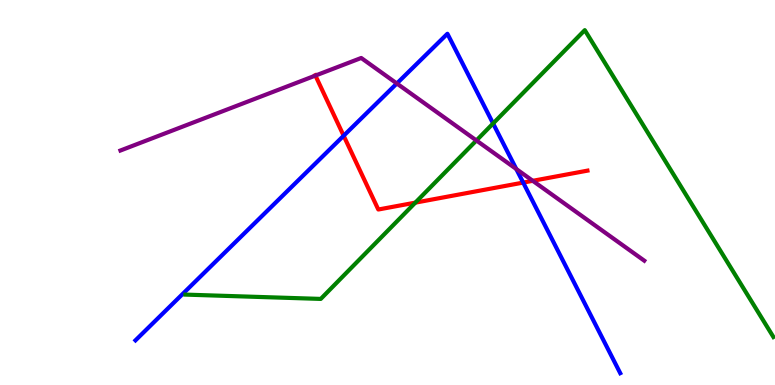[{'lines': ['blue', 'red'], 'intersections': [{'x': 4.43, 'y': 6.47}, {'x': 6.75, 'y': 5.26}]}, {'lines': ['green', 'red'], 'intersections': [{'x': 5.36, 'y': 4.74}]}, {'lines': ['purple', 'red'], 'intersections': [{'x': 4.07, 'y': 8.04}, {'x': 6.87, 'y': 5.3}]}, {'lines': ['blue', 'green'], 'intersections': [{'x': 6.36, 'y': 6.79}]}, {'lines': ['blue', 'purple'], 'intersections': [{'x': 5.12, 'y': 7.83}, {'x': 6.66, 'y': 5.61}]}, {'lines': ['green', 'purple'], 'intersections': [{'x': 6.15, 'y': 6.35}]}]